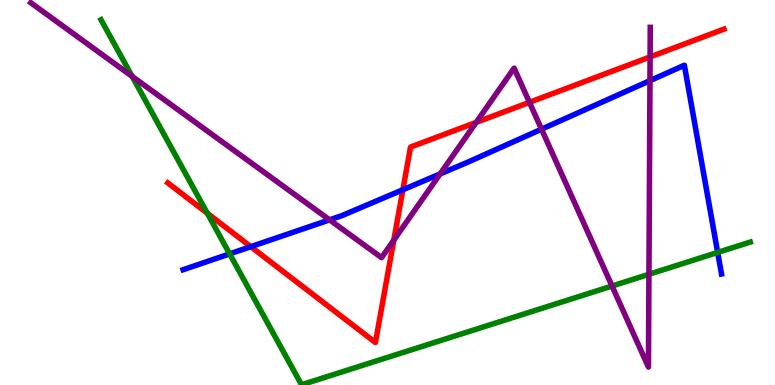[{'lines': ['blue', 'red'], 'intersections': [{'x': 3.24, 'y': 3.59}, {'x': 5.2, 'y': 5.07}]}, {'lines': ['green', 'red'], 'intersections': [{'x': 2.68, 'y': 4.46}]}, {'lines': ['purple', 'red'], 'intersections': [{'x': 5.08, 'y': 3.76}, {'x': 6.14, 'y': 6.82}, {'x': 6.83, 'y': 7.34}, {'x': 8.39, 'y': 8.52}]}, {'lines': ['blue', 'green'], 'intersections': [{'x': 2.96, 'y': 3.41}, {'x': 9.26, 'y': 3.44}]}, {'lines': ['blue', 'purple'], 'intersections': [{'x': 4.25, 'y': 4.29}, {'x': 5.68, 'y': 5.48}, {'x': 6.99, 'y': 6.64}, {'x': 8.39, 'y': 7.91}]}, {'lines': ['green', 'purple'], 'intersections': [{'x': 1.7, 'y': 8.02}, {'x': 7.9, 'y': 2.57}, {'x': 8.37, 'y': 2.88}]}]